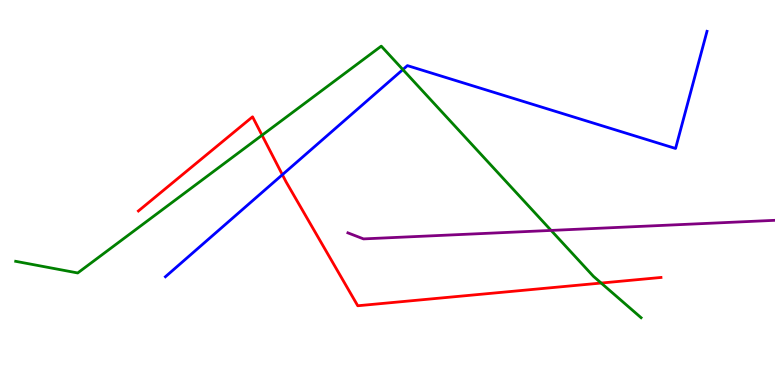[{'lines': ['blue', 'red'], 'intersections': [{'x': 3.64, 'y': 5.46}]}, {'lines': ['green', 'red'], 'intersections': [{'x': 3.38, 'y': 6.49}, {'x': 7.76, 'y': 2.65}]}, {'lines': ['purple', 'red'], 'intersections': []}, {'lines': ['blue', 'green'], 'intersections': [{'x': 5.2, 'y': 8.19}]}, {'lines': ['blue', 'purple'], 'intersections': []}, {'lines': ['green', 'purple'], 'intersections': [{'x': 7.11, 'y': 4.01}]}]